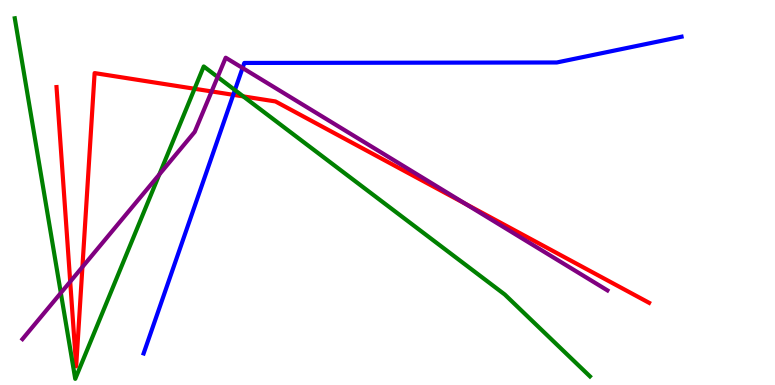[{'lines': ['blue', 'red'], 'intersections': [{'x': 3.01, 'y': 7.54}]}, {'lines': ['green', 'red'], 'intersections': [{'x': 2.51, 'y': 7.69}, {'x': 3.14, 'y': 7.5}]}, {'lines': ['purple', 'red'], 'intersections': [{'x': 0.906, 'y': 2.68}, {'x': 1.06, 'y': 3.07}, {'x': 2.73, 'y': 7.63}, {'x': 6.0, 'y': 4.71}]}, {'lines': ['blue', 'green'], 'intersections': [{'x': 3.03, 'y': 7.66}]}, {'lines': ['blue', 'purple'], 'intersections': [{'x': 3.13, 'y': 8.23}]}, {'lines': ['green', 'purple'], 'intersections': [{'x': 0.785, 'y': 2.39}, {'x': 2.06, 'y': 5.47}, {'x': 2.81, 'y': 8.0}]}]